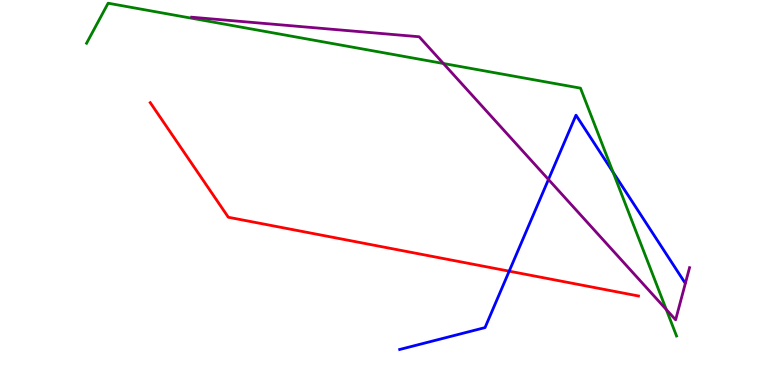[{'lines': ['blue', 'red'], 'intersections': [{'x': 6.57, 'y': 2.96}]}, {'lines': ['green', 'red'], 'intersections': []}, {'lines': ['purple', 'red'], 'intersections': []}, {'lines': ['blue', 'green'], 'intersections': [{'x': 7.91, 'y': 5.53}]}, {'lines': ['blue', 'purple'], 'intersections': [{'x': 7.08, 'y': 5.34}]}, {'lines': ['green', 'purple'], 'intersections': [{'x': 5.72, 'y': 8.35}, {'x': 8.6, 'y': 1.96}]}]